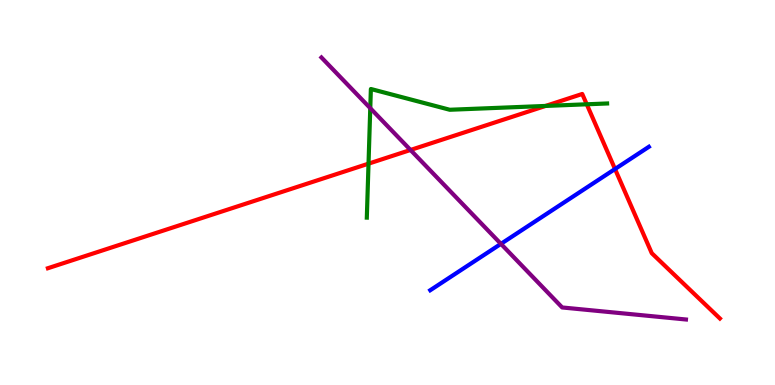[{'lines': ['blue', 'red'], 'intersections': [{'x': 7.94, 'y': 5.61}]}, {'lines': ['green', 'red'], 'intersections': [{'x': 4.76, 'y': 5.75}, {'x': 7.04, 'y': 7.25}, {'x': 7.57, 'y': 7.29}]}, {'lines': ['purple', 'red'], 'intersections': [{'x': 5.3, 'y': 6.1}]}, {'lines': ['blue', 'green'], 'intersections': []}, {'lines': ['blue', 'purple'], 'intersections': [{'x': 6.46, 'y': 3.67}]}, {'lines': ['green', 'purple'], 'intersections': [{'x': 4.78, 'y': 7.19}]}]